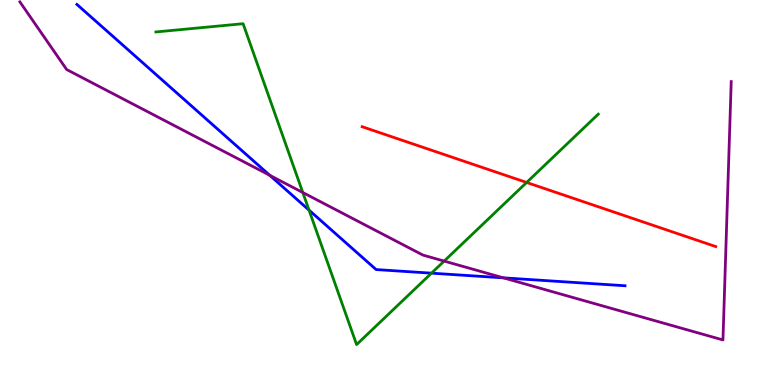[{'lines': ['blue', 'red'], 'intersections': []}, {'lines': ['green', 'red'], 'intersections': [{'x': 6.8, 'y': 5.26}]}, {'lines': ['purple', 'red'], 'intersections': []}, {'lines': ['blue', 'green'], 'intersections': [{'x': 3.99, 'y': 4.54}, {'x': 5.57, 'y': 2.9}]}, {'lines': ['blue', 'purple'], 'intersections': [{'x': 3.48, 'y': 5.45}, {'x': 6.5, 'y': 2.78}]}, {'lines': ['green', 'purple'], 'intersections': [{'x': 3.91, 'y': 5.0}, {'x': 5.73, 'y': 3.22}]}]